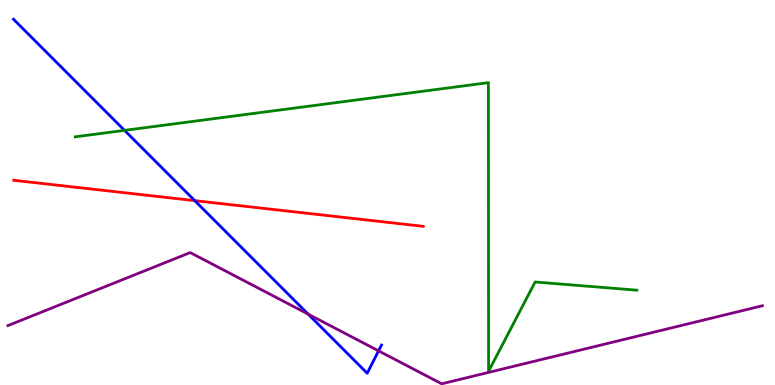[{'lines': ['blue', 'red'], 'intersections': [{'x': 2.51, 'y': 4.79}]}, {'lines': ['green', 'red'], 'intersections': []}, {'lines': ['purple', 'red'], 'intersections': []}, {'lines': ['blue', 'green'], 'intersections': [{'x': 1.61, 'y': 6.61}]}, {'lines': ['blue', 'purple'], 'intersections': [{'x': 3.98, 'y': 1.84}, {'x': 4.88, 'y': 0.887}]}, {'lines': ['green', 'purple'], 'intersections': []}]